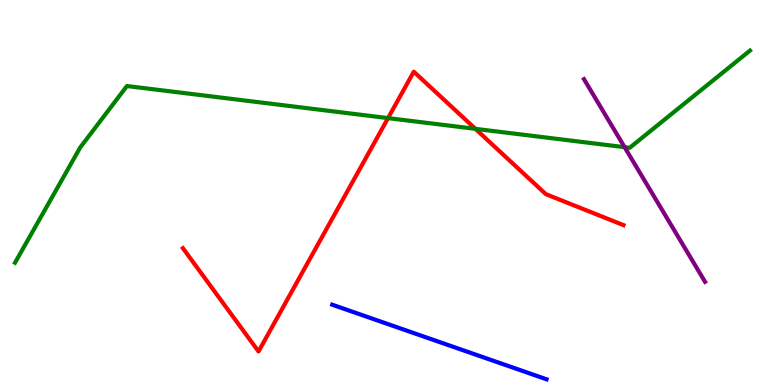[{'lines': ['blue', 'red'], 'intersections': []}, {'lines': ['green', 'red'], 'intersections': [{'x': 5.01, 'y': 6.93}, {'x': 6.13, 'y': 6.65}]}, {'lines': ['purple', 'red'], 'intersections': []}, {'lines': ['blue', 'green'], 'intersections': []}, {'lines': ['blue', 'purple'], 'intersections': []}, {'lines': ['green', 'purple'], 'intersections': [{'x': 8.06, 'y': 6.18}]}]